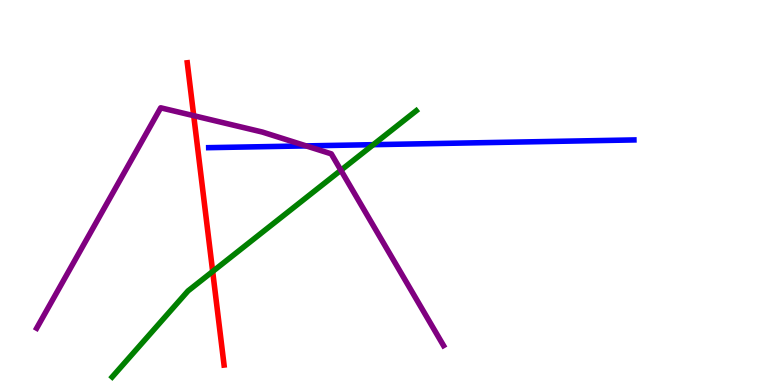[{'lines': ['blue', 'red'], 'intersections': []}, {'lines': ['green', 'red'], 'intersections': [{'x': 2.74, 'y': 2.95}]}, {'lines': ['purple', 'red'], 'intersections': [{'x': 2.5, 'y': 7.0}]}, {'lines': ['blue', 'green'], 'intersections': [{'x': 4.82, 'y': 6.24}]}, {'lines': ['blue', 'purple'], 'intersections': [{'x': 3.95, 'y': 6.21}]}, {'lines': ['green', 'purple'], 'intersections': [{'x': 4.4, 'y': 5.58}]}]